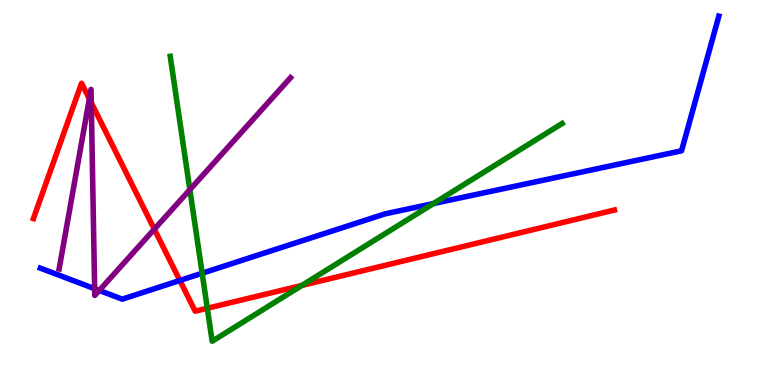[{'lines': ['blue', 'red'], 'intersections': [{'x': 2.32, 'y': 2.72}]}, {'lines': ['green', 'red'], 'intersections': [{'x': 2.67, 'y': 1.99}, {'x': 3.9, 'y': 2.59}]}, {'lines': ['purple', 'red'], 'intersections': [{'x': 1.15, 'y': 7.43}, {'x': 1.18, 'y': 7.33}, {'x': 1.99, 'y': 4.05}]}, {'lines': ['blue', 'green'], 'intersections': [{'x': 2.61, 'y': 2.9}, {'x': 5.59, 'y': 4.71}]}, {'lines': ['blue', 'purple'], 'intersections': [{'x': 1.22, 'y': 2.5}, {'x': 1.28, 'y': 2.46}]}, {'lines': ['green', 'purple'], 'intersections': [{'x': 2.45, 'y': 5.07}]}]